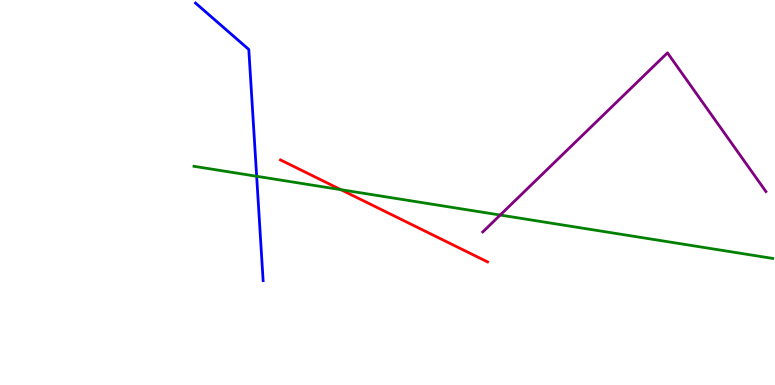[{'lines': ['blue', 'red'], 'intersections': []}, {'lines': ['green', 'red'], 'intersections': [{'x': 4.4, 'y': 5.07}]}, {'lines': ['purple', 'red'], 'intersections': []}, {'lines': ['blue', 'green'], 'intersections': [{'x': 3.31, 'y': 5.42}]}, {'lines': ['blue', 'purple'], 'intersections': []}, {'lines': ['green', 'purple'], 'intersections': [{'x': 6.45, 'y': 4.41}]}]